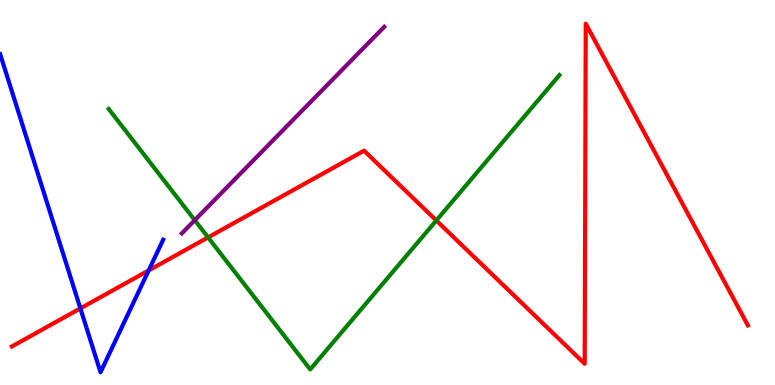[{'lines': ['blue', 'red'], 'intersections': [{'x': 1.04, 'y': 1.99}, {'x': 1.92, 'y': 2.98}]}, {'lines': ['green', 'red'], 'intersections': [{'x': 2.68, 'y': 3.83}, {'x': 5.63, 'y': 4.27}]}, {'lines': ['purple', 'red'], 'intersections': []}, {'lines': ['blue', 'green'], 'intersections': []}, {'lines': ['blue', 'purple'], 'intersections': []}, {'lines': ['green', 'purple'], 'intersections': [{'x': 2.51, 'y': 4.28}]}]